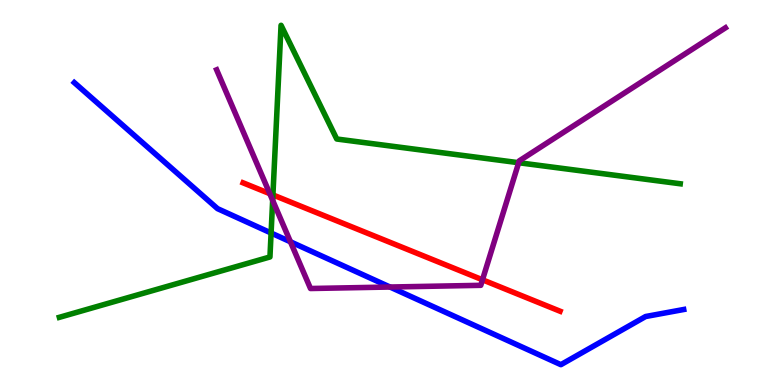[{'lines': ['blue', 'red'], 'intersections': []}, {'lines': ['green', 'red'], 'intersections': [{'x': 3.52, 'y': 4.94}]}, {'lines': ['purple', 'red'], 'intersections': [{'x': 3.48, 'y': 4.97}, {'x': 6.23, 'y': 2.73}]}, {'lines': ['blue', 'green'], 'intersections': [{'x': 3.5, 'y': 3.95}]}, {'lines': ['blue', 'purple'], 'intersections': [{'x': 3.75, 'y': 3.72}, {'x': 5.03, 'y': 2.54}]}, {'lines': ['green', 'purple'], 'intersections': [{'x': 3.52, 'y': 4.8}, {'x': 6.69, 'y': 5.77}]}]